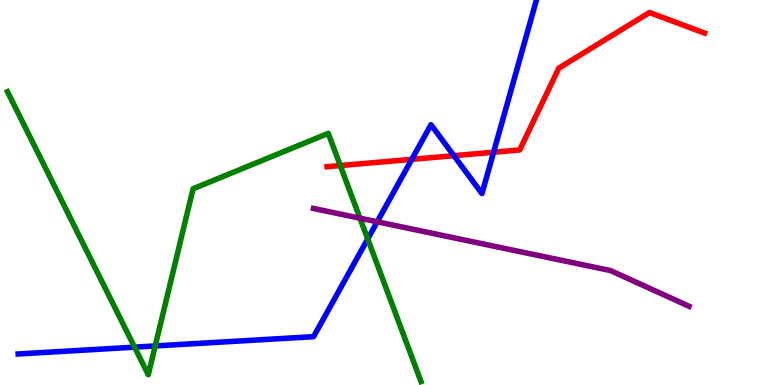[{'lines': ['blue', 'red'], 'intersections': [{'x': 5.31, 'y': 5.86}, {'x': 5.86, 'y': 5.96}, {'x': 6.37, 'y': 6.05}]}, {'lines': ['green', 'red'], 'intersections': [{'x': 4.39, 'y': 5.7}]}, {'lines': ['purple', 'red'], 'intersections': []}, {'lines': ['blue', 'green'], 'intersections': [{'x': 1.74, 'y': 0.983}, {'x': 2.0, 'y': 1.01}, {'x': 4.74, 'y': 3.79}]}, {'lines': ['blue', 'purple'], 'intersections': [{'x': 4.87, 'y': 4.24}]}, {'lines': ['green', 'purple'], 'intersections': [{'x': 4.64, 'y': 4.33}]}]